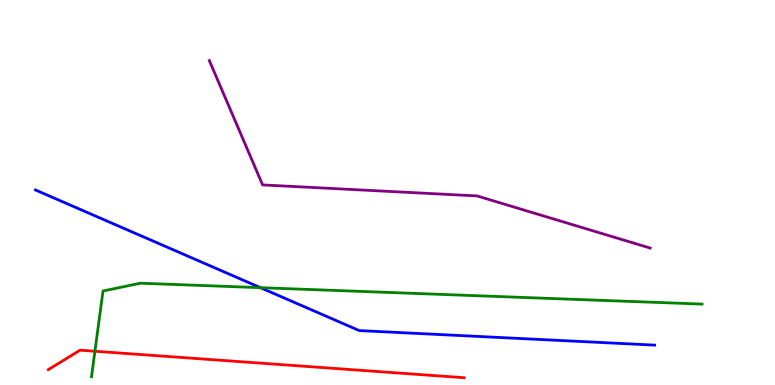[{'lines': ['blue', 'red'], 'intersections': []}, {'lines': ['green', 'red'], 'intersections': [{'x': 1.22, 'y': 0.877}]}, {'lines': ['purple', 'red'], 'intersections': []}, {'lines': ['blue', 'green'], 'intersections': [{'x': 3.36, 'y': 2.53}]}, {'lines': ['blue', 'purple'], 'intersections': []}, {'lines': ['green', 'purple'], 'intersections': []}]